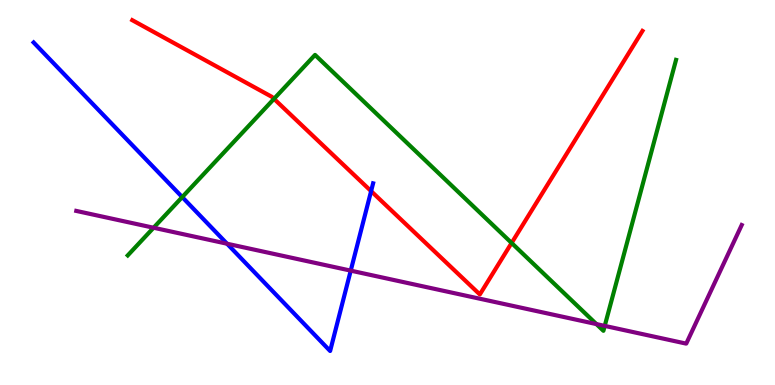[{'lines': ['blue', 'red'], 'intersections': [{'x': 4.79, 'y': 5.04}]}, {'lines': ['green', 'red'], 'intersections': [{'x': 3.54, 'y': 7.43}, {'x': 6.6, 'y': 3.69}]}, {'lines': ['purple', 'red'], 'intersections': []}, {'lines': ['blue', 'green'], 'intersections': [{'x': 2.35, 'y': 4.88}]}, {'lines': ['blue', 'purple'], 'intersections': [{'x': 2.93, 'y': 3.67}, {'x': 4.53, 'y': 2.97}]}, {'lines': ['green', 'purple'], 'intersections': [{'x': 1.98, 'y': 4.08}, {'x': 7.7, 'y': 1.58}, {'x': 7.8, 'y': 1.54}]}]